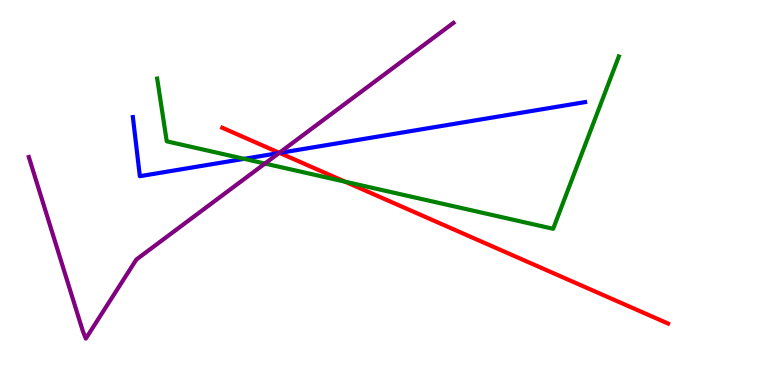[{'lines': ['blue', 'red'], 'intersections': [{'x': 3.61, 'y': 6.03}]}, {'lines': ['green', 'red'], 'intersections': [{'x': 4.45, 'y': 5.28}]}, {'lines': ['purple', 'red'], 'intersections': [{'x': 3.6, 'y': 6.03}]}, {'lines': ['blue', 'green'], 'intersections': [{'x': 3.15, 'y': 5.87}]}, {'lines': ['blue', 'purple'], 'intersections': [{'x': 3.6, 'y': 6.03}]}, {'lines': ['green', 'purple'], 'intersections': [{'x': 3.42, 'y': 5.75}]}]